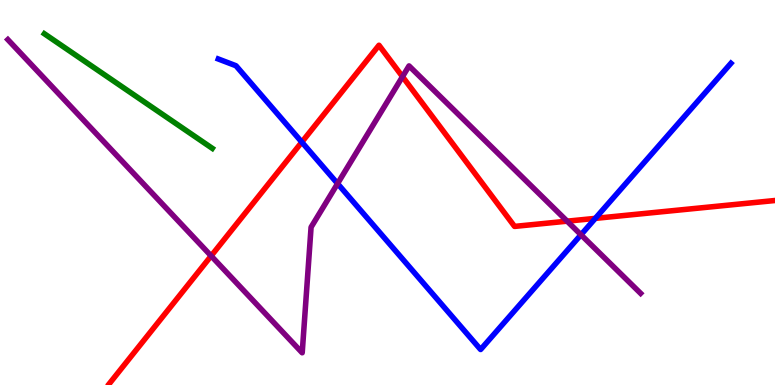[{'lines': ['blue', 'red'], 'intersections': [{'x': 3.89, 'y': 6.31}, {'x': 7.68, 'y': 4.33}]}, {'lines': ['green', 'red'], 'intersections': []}, {'lines': ['purple', 'red'], 'intersections': [{'x': 2.72, 'y': 3.35}, {'x': 5.19, 'y': 8.01}, {'x': 7.32, 'y': 4.26}]}, {'lines': ['blue', 'green'], 'intersections': []}, {'lines': ['blue', 'purple'], 'intersections': [{'x': 4.36, 'y': 5.23}, {'x': 7.5, 'y': 3.9}]}, {'lines': ['green', 'purple'], 'intersections': []}]